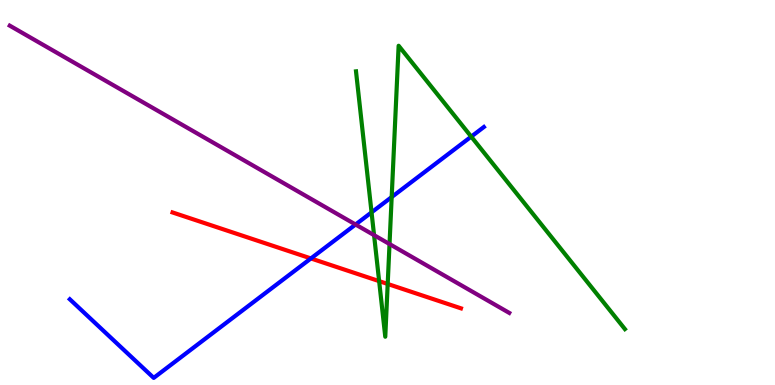[{'lines': ['blue', 'red'], 'intersections': [{'x': 4.01, 'y': 3.29}]}, {'lines': ['green', 'red'], 'intersections': [{'x': 4.89, 'y': 2.7}, {'x': 5.0, 'y': 2.62}]}, {'lines': ['purple', 'red'], 'intersections': []}, {'lines': ['blue', 'green'], 'intersections': [{'x': 4.79, 'y': 4.48}, {'x': 5.05, 'y': 4.88}, {'x': 6.08, 'y': 6.45}]}, {'lines': ['blue', 'purple'], 'intersections': [{'x': 4.59, 'y': 4.17}]}, {'lines': ['green', 'purple'], 'intersections': [{'x': 4.83, 'y': 3.89}, {'x': 5.03, 'y': 3.66}]}]